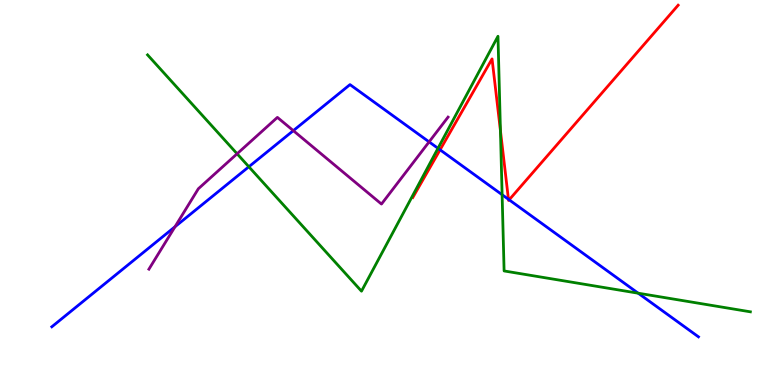[{'lines': ['blue', 'red'], 'intersections': [{'x': 5.68, 'y': 6.11}, {'x': 6.56, 'y': 4.82}, {'x': 6.57, 'y': 4.81}]}, {'lines': ['green', 'red'], 'intersections': [{'x': 6.46, 'y': 6.6}]}, {'lines': ['purple', 'red'], 'intersections': []}, {'lines': ['blue', 'green'], 'intersections': [{'x': 3.21, 'y': 5.67}, {'x': 5.65, 'y': 6.15}, {'x': 6.48, 'y': 4.94}, {'x': 8.23, 'y': 2.38}]}, {'lines': ['blue', 'purple'], 'intersections': [{'x': 2.26, 'y': 4.11}, {'x': 3.78, 'y': 6.61}, {'x': 5.54, 'y': 6.32}]}, {'lines': ['green', 'purple'], 'intersections': [{'x': 3.06, 'y': 6.01}]}]